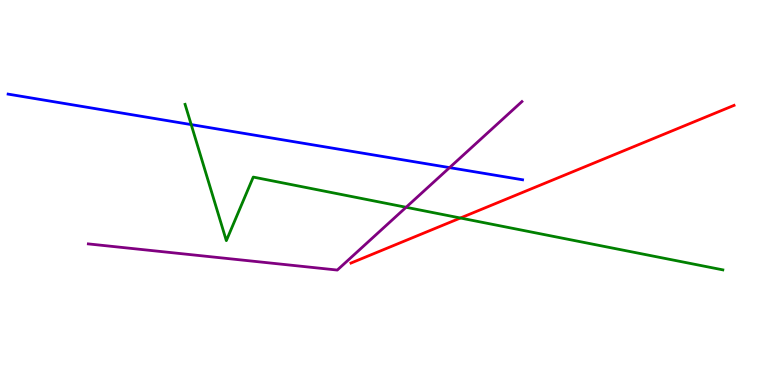[{'lines': ['blue', 'red'], 'intersections': []}, {'lines': ['green', 'red'], 'intersections': [{'x': 5.94, 'y': 4.34}]}, {'lines': ['purple', 'red'], 'intersections': []}, {'lines': ['blue', 'green'], 'intersections': [{'x': 2.47, 'y': 6.76}]}, {'lines': ['blue', 'purple'], 'intersections': [{'x': 5.8, 'y': 5.65}]}, {'lines': ['green', 'purple'], 'intersections': [{'x': 5.24, 'y': 4.62}]}]